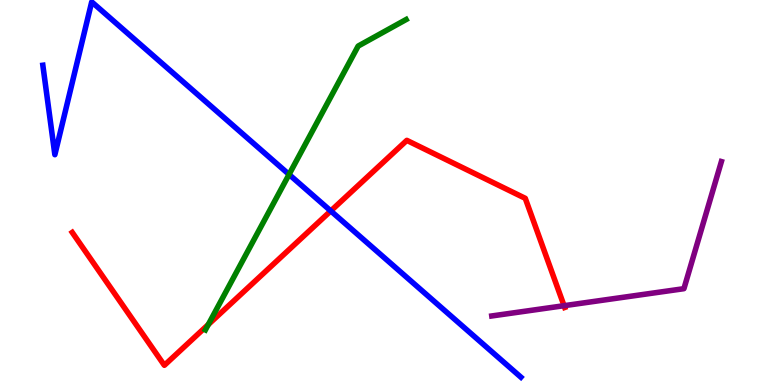[{'lines': ['blue', 'red'], 'intersections': [{'x': 4.27, 'y': 4.52}]}, {'lines': ['green', 'red'], 'intersections': [{'x': 2.69, 'y': 1.57}]}, {'lines': ['purple', 'red'], 'intersections': [{'x': 7.28, 'y': 2.06}]}, {'lines': ['blue', 'green'], 'intersections': [{'x': 3.73, 'y': 5.47}]}, {'lines': ['blue', 'purple'], 'intersections': []}, {'lines': ['green', 'purple'], 'intersections': []}]